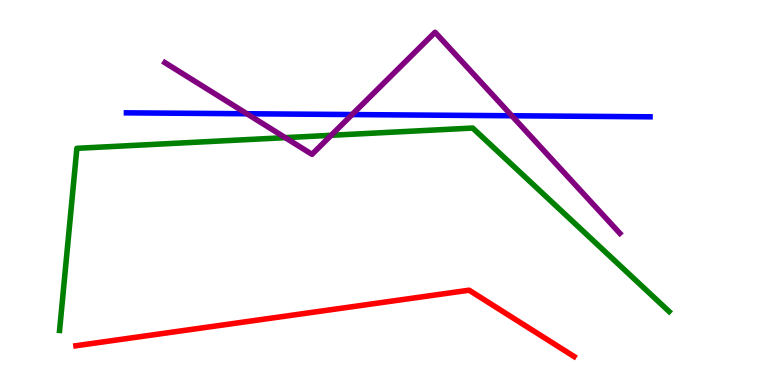[{'lines': ['blue', 'red'], 'intersections': []}, {'lines': ['green', 'red'], 'intersections': []}, {'lines': ['purple', 'red'], 'intersections': []}, {'lines': ['blue', 'green'], 'intersections': []}, {'lines': ['blue', 'purple'], 'intersections': [{'x': 3.19, 'y': 7.05}, {'x': 4.54, 'y': 7.02}, {'x': 6.6, 'y': 6.99}]}, {'lines': ['green', 'purple'], 'intersections': [{'x': 3.68, 'y': 6.42}, {'x': 4.27, 'y': 6.49}]}]